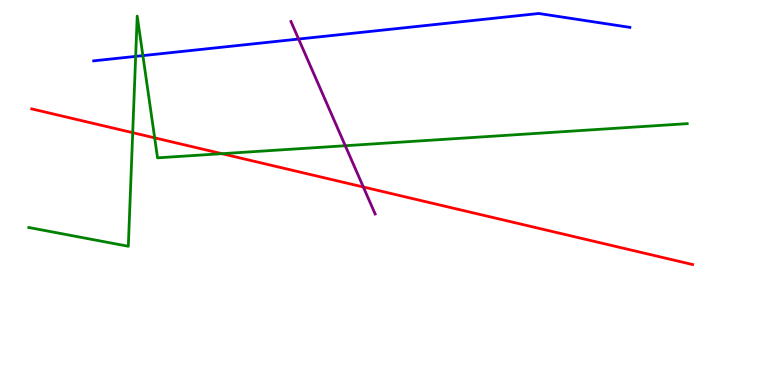[{'lines': ['blue', 'red'], 'intersections': []}, {'lines': ['green', 'red'], 'intersections': [{'x': 1.71, 'y': 6.55}, {'x': 2.0, 'y': 6.42}, {'x': 2.86, 'y': 6.01}]}, {'lines': ['purple', 'red'], 'intersections': [{'x': 4.69, 'y': 5.14}]}, {'lines': ['blue', 'green'], 'intersections': [{'x': 1.75, 'y': 8.54}, {'x': 1.84, 'y': 8.56}]}, {'lines': ['blue', 'purple'], 'intersections': [{'x': 3.85, 'y': 8.99}]}, {'lines': ['green', 'purple'], 'intersections': [{'x': 4.46, 'y': 6.21}]}]